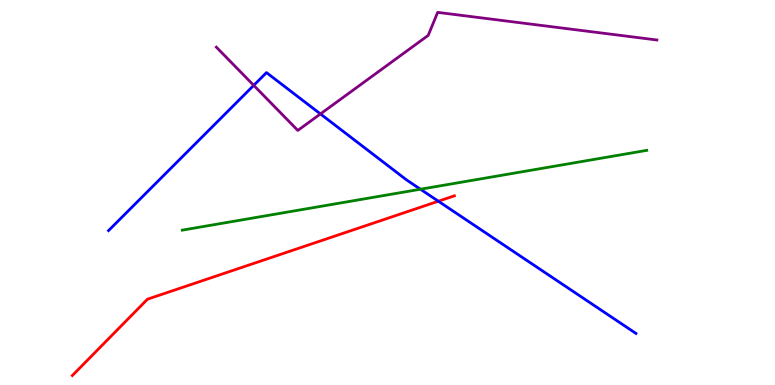[{'lines': ['blue', 'red'], 'intersections': [{'x': 5.66, 'y': 4.77}]}, {'lines': ['green', 'red'], 'intersections': []}, {'lines': ['purple', 'red'], 'intersections': []}, {'lines': ['blue', 'green'], 'intersections': [{'x': 5.43, 'y': 5.08}]}, {'lines': ['blue', 'purple'], 'intersections': [{'x': 3.27, 'y': 7.78}, {'x': 4.13, 'y': 7.04}]}, {'lines': ['green', 'purple'], 'intersections': []}]